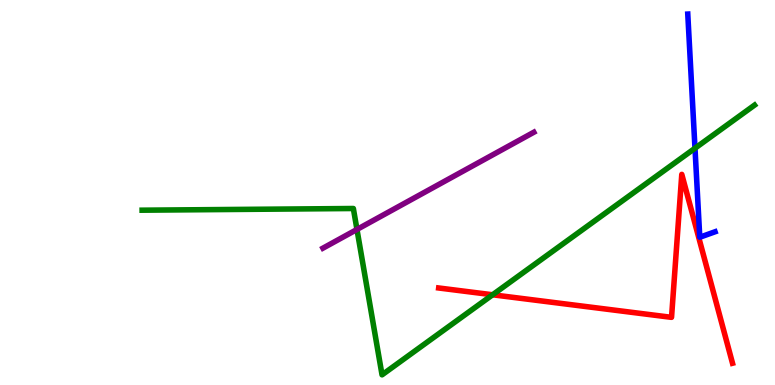[{'lines': ['blue', 'red'], 'intersections': []}, {'lines': ['green', 'red'], 'intersections': [{'x': 6.36, 'y': 2.34}]}, {'lines': ['purple', 'red'], 'intersections': []}, {'lines': ['blue', 'green'], 'intersections': [{'x': 8.97, 'y': 6.15}]}, {'lines': ['blue', 'purple'], 'intersections': []}, {'lines': ['green', 'purple'], 'intersections': [{'x': 4.61, 'y': 4.04}]}]